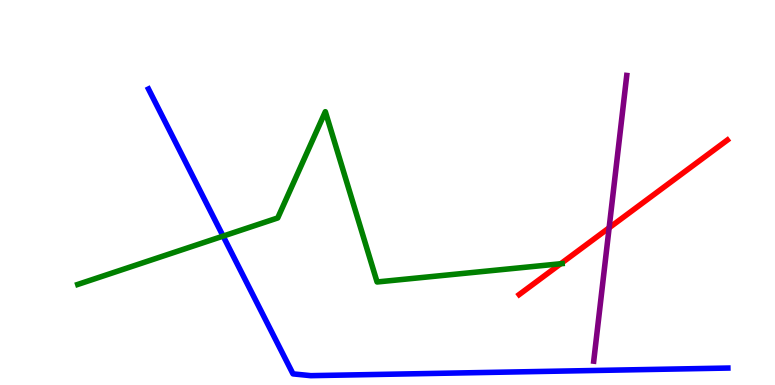[{'lines': ['blue', 'red'], 'intersections': []}, {'lines': ['green', 'red'], 'intersections': [{'x': 7.23, 'y': 3.15}]}, {'lines': ['purple', 'red'], 'intersections': [{'x': 7.86, 'y': 4.08}]}, {'lines': ['blue', 'green'], 'intersections': [{'x': 2.88, 'y': 3.87}]}, {'lines': ['blue', 'purple'], 'intersections': []}, {'lines': ['green', 'purple'], 'intersections': []}]